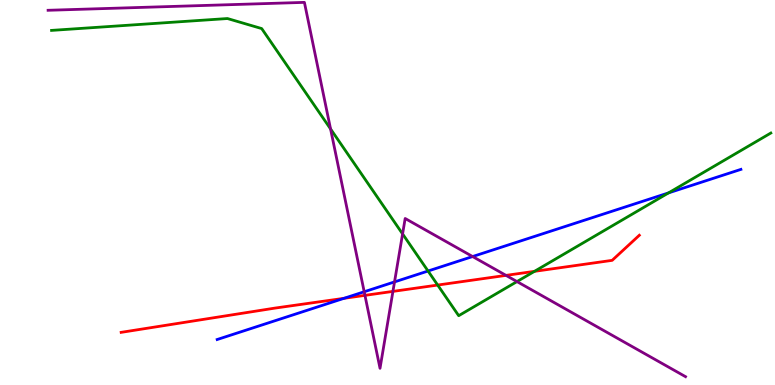[{'lines': ['blue', 'red'], 'intersections': [{'x': 4.44, 'y': 2.25}]}, {'lines': ['green', 'red'], 'intersections': [{'x': 5.65, 'y': 2.6}, {'x': 6.9, 'y': 2.95}]}, {'lines': ['purple', 'red'], 'intersections': [{'x': 4.71, 'y': 2.33}, {'x': 5.07, 'y': 2.43}, {'x': 6.53, 'y': 2.85}]}, {'lines': ['blue', 'green'], 'intersections': [{'x': 5.52, 'y': 2.96}, {'x': 8.63, 'y': 4.99}]}, {'lines': ['blue', 'purple'], 'intersections': [{'x': 4.7, 'y': 2.42}, {'x': 5.09, 'y': 2.68}, {'x': 6.1, 'y': 3.34}]}, {'lines': ['green', 'purple'], 'intersections': [{'x': 4.27, 'y': 6.65}, {'x': 5.19, 'y': 3.92}, {'x': 6.67, 'y': 2.69}]}]